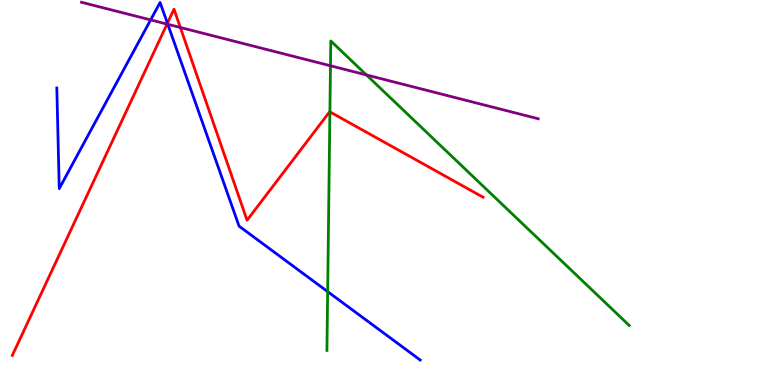[{'lines': ['blue', 'red'], 'intersections': [{'x': 2.16, 'y': 9.4}]}, {'lines': ['green', 'red'], 'intersections': [{'x': 4.26, 'y': 7.09}]}, {'lines': ['purple', 'red'], 'intersections': [{'x': 2.16, 'y': 9.37}, {'x': 2.33, 'y': 9.29}]}, {'lines': ['blue', 'green'], 'intersections': [{'x': 4.23, 'y': 2.43}]}, {'lines': ['blue', 'purple'], 'intersections': [{'x': 1.94, 'y': 9.48}, {'x': 2.16, 'y': 9.37}]}, {'lines': ['green', 'purple'], 'intersections': [{'x': 4.26, 'y': 8.29}, {'x': 4.73, 'y': 8.05}]}]